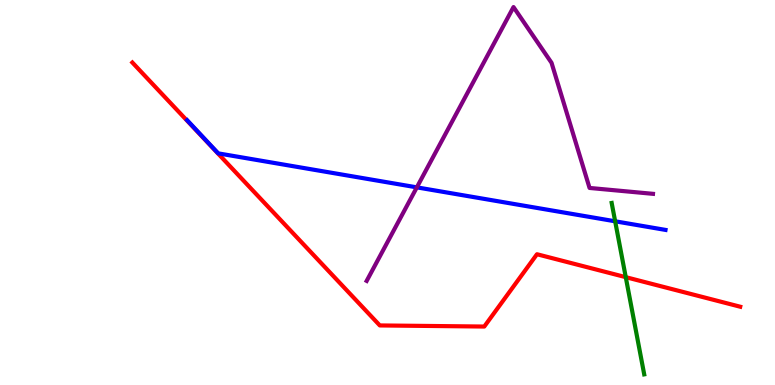[{'lines': ['blue', 'red'], 'intersections': []}, {'lines': ['green', 'red'], 'intersections': [{'x': 8.07, 'y': 2.8}]}, {'lines': ['purple', 'red'], 'intersections': []}, {'lines': ['blue', 'green'], 'intersections': [{'x': 7.94, 'y': 4.25}]}, {'lines': ['blue', 'purple'], 'intersections': [{'x': 5.38, 'y': 5.13}]}, {'lines': ['green', 'purple'], 'intersections': []}]